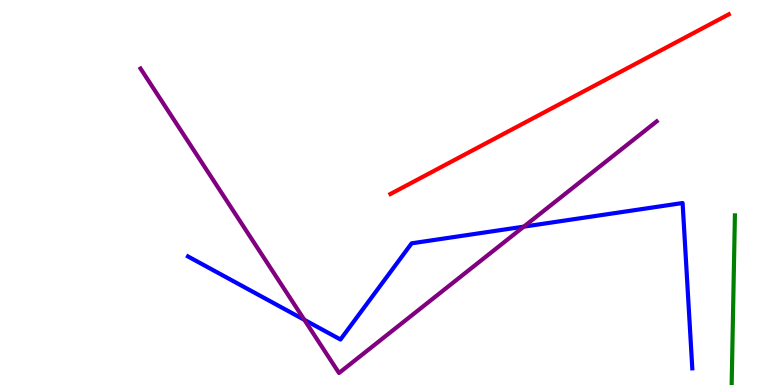[{'lines': ['blue', 'red'], 'intersections': []}, {'lines': ['green', 'red'], 'intersections': []}, {'lines': ['purple', 'red'], 'intersections': []}, {'lines': ['blue', 'green'], 'intersections': []}, {'lines': ['blue', 'purple'], 'intersections': [{'x': 3.93, 'y': 1.69}, {'x': 6.76, 'y': 4.11}]}, {'lines': ['green', 'purple'], 'intersections': []}]